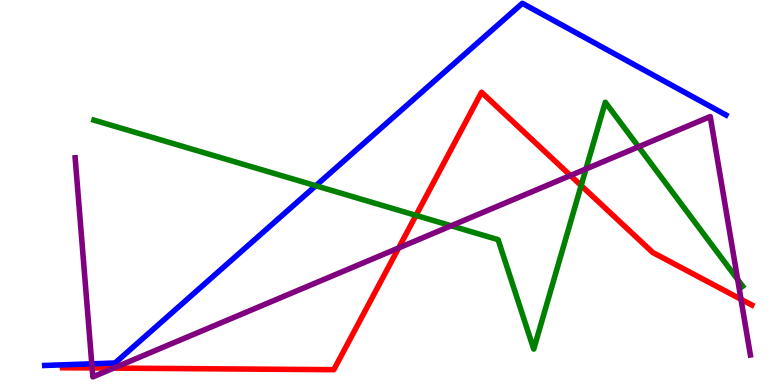[{'lines': ['blue', 'red'], 'intersections': []}, {'lines': ['green', 'red'], 'intersections': [{'x': 5.37, 'y': 4.41}, {'x': 7.5, 'y': 5.18}]}, {'lines': ['purple', 'red'], 'intersections': [{'x': 1.19, 'y': 0.443}, {'x': 1.47, 'y': 0.439}, {'x': 5.14, 'y': 3.56}, {'x': 7.36, 'y': 5.44}, {'x': 9.56, 'y': 2.23}]}, {'lines': ['blue', 'green'], 'intersections': [{'x': 4.07, 'y': 5.18}]}, {'lines': ['blue', 'purple'], 'intersections': [{'x': 1.18, 'y': 0.55}]}, {'lines': ['green', 'purple'], 'intersections': [{'x': 5.82, 'y': 4.14}, {'x': 7.56, 'y': 5.61}, {'x': 8.24, 'y': 6.19}, {'x': 9.52, 'y': 2.74}]}]